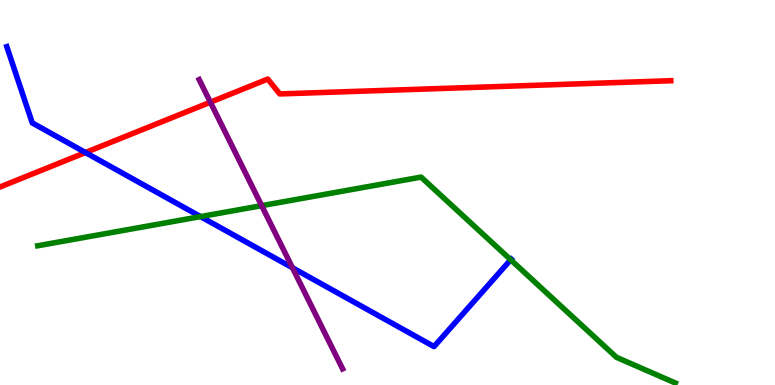[{'lines': ['blue', 'red'], 'intersections': [{'x': 1.1, 'y': 6.04}]}, {'lines': ['green', 'red'], 'intersections': []}, {'lines': ['purple', 'red'], 'intersections': [{'x': 2.71, 'y': 7.35}]}, {'lines': ['blue', 'green'], 'intersections': [{'x': 2.59, 'y': 4.37}, {'x': 6.59, 'y': 3.25}]}, {'lines': ['blue', 'purple'], 'intersections': [{'x': 3.77, 'y': 3.04}]}, {'lines': ['green', 'purple'], 'intersections': [{'x': 3.38, 'y': 4.66}]}]